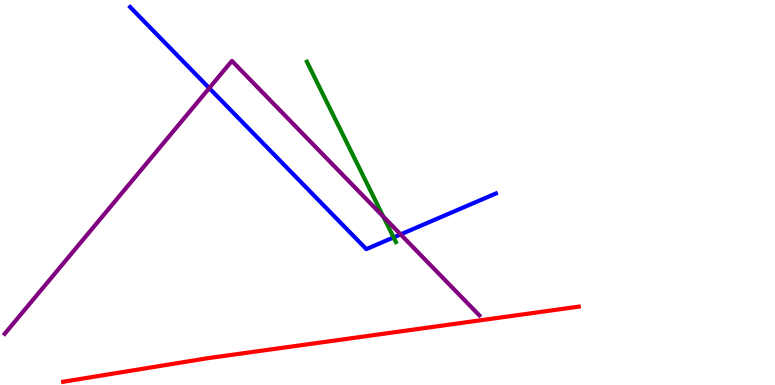[{'lines': ['blue', 'red'], 'intersections': []}, {'lines': ['green', 'red'], 'intersections': []}, {'lines': ['purple', 'red'], 'intersections': []}, {'lines': ['blue', 'green'], 'intersections': [{'x': 5.08, 'y': 3.83}]}, {'lines': ['blue', 'purple'], 'intersections': [{'x': 2.7, 'y': 7.71}, {'x': 5.17, 'y': 3.91}]}, {'lines': ['green', 'purple'], 'intersections': [{'x': 4.95, 'y': 4.37}]}]